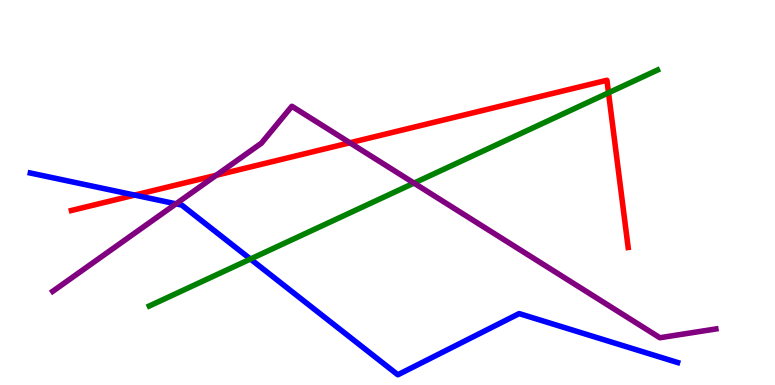[{'lines': ['blue', 'red'], 'intersections': [{'x': 1.74, 'y': 4.93}]}, {'lines': ['green', 'red'], 'intersections': [{'x': 7.85, 'y': 7.59}]}, {'lines': ['purple', 'red'], 'intersections': [{'x': 2.79, 'y': 5.45}, {'x': 4.51, 'y': 6.29}]}, {'lines': ['blue', 'green'], 'intersections': [{'x': 3.23, 'y': 3.27}]}, {'lines': ['blue', 'purple'], 'intersections': [{'x': 2.27, 'y': 4.71}]}, {'lines': ['green', 'purple'], 'intersections': [{'x': 5.34, 'y': 5.24}]}]